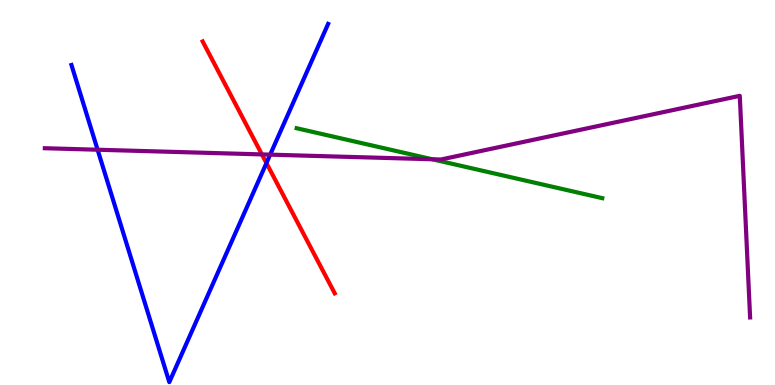[{'lines': ['blue', 'red'], 'intersections': [{'x': 3.44, 'y': 5.76}]}, {'lines': ['green', 'red'], 'intersections': []}, {'lines': ['purple', 'red'], 'intersections': [{'x': 3.38, 'y': 5.99}]}, {'lines': ['blue', 'green'], 'intersections': []}, {'lines': ['blue', 'purple'], 'intersections': [{'x': 1.26, 'y': 6.11}, {'x': 3.49, 'y': 5.98}]}, {'lines': ['green', 'purple'], 'intersections': [{'x': 5.58, 'y': 5.86}]}]